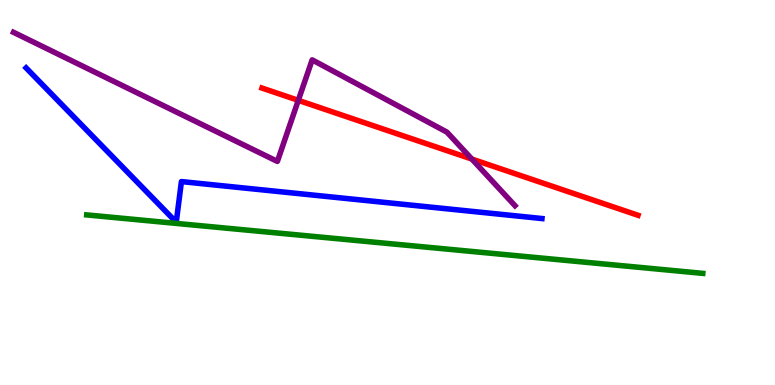[{'lines': ['blue', 'red'], 'intersections': []}, {'lines': ['green', 'red'], 'intersections': []}, {'lines': ['purple', 'red'], 'intersections': [{'x': 3.85, 'y': 7.39}, {'x': 6.09, 'y': 5.87}]}, {'lines': ['blue', 'green'], 'intersections': []}, {'lines': ['blue', 'purple'], 'intersections': []}, {'lines': ['green', 'purple'], 'intersections': []}]